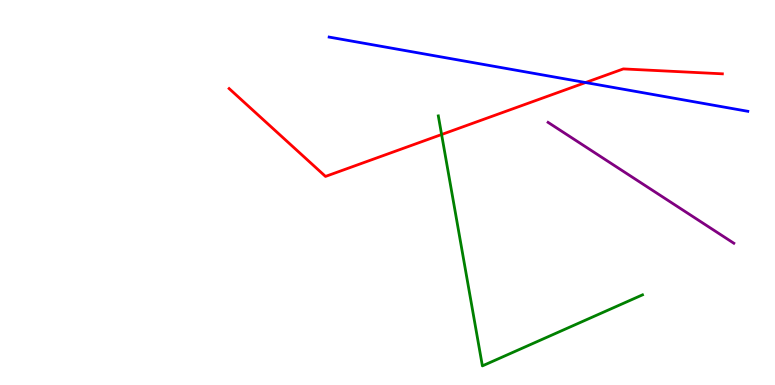[{'lines': ['blue', 'red'], 'intersections': [{'x': 7.56, 'y': 7.86}]}, {'lines': ['green', 'red'], 'intersections': [{'x': 5.7, 'y': 6.51}]}, {'lines': ['purple', 'red'], 'intersections': []}, {'lines': ['blue', 'green'], 'intersections': []}, {'lines': ['blue', 'purple'], 'intersections': []}, {'lines': ['green', 'purple'], 'intersections': []}]